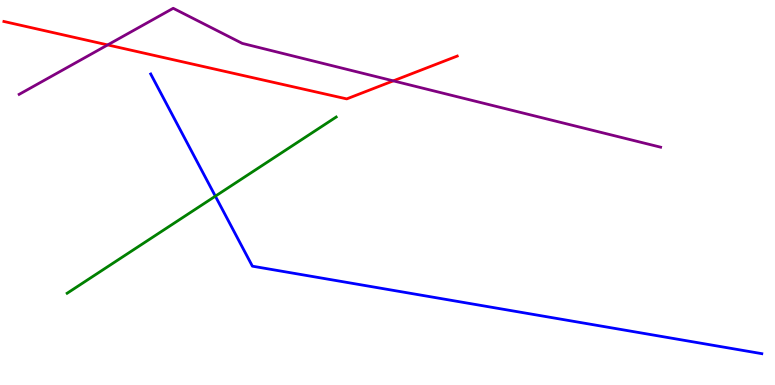[{'lines': ['blue', 'red'], 'intersections': []}, {'lines': ['green', 'red'], 'intersections': []}, {'lines': ['purple', 'red'], 'intersections': [{'x': 1.39, 'y': 8.83}, {'x': 5.07, 'y': 7.9}]}, {'lines': ['blue', 'green'], 'intersections': [{'x': 2.78, 'y': 4.9}]}, {'lines': ['blue', 'purple'], 'intersections': []}, {'lines': ['green', 'purple'], 'intersections': []}]